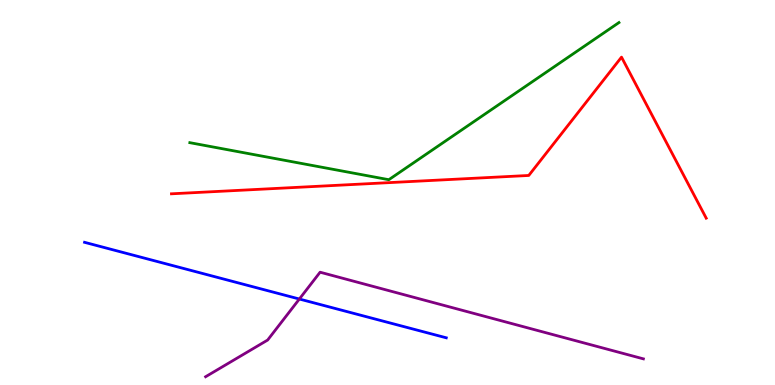[{'lines': ['blue', 'red'], 'intersections': []}, {'lines': ['green', 'red'], 'intersections': []}, {'lines': ['purple', 'red'], 'intersections': []}, {'lines': ['blue', 'green'], 'intersections': []}, {'lines': ['blue', 'purple'], 'intersections': [{'x': 3.86, 'y': 2.23}]}, {'lines': ['green', 'purple'], 'intersections': []}]